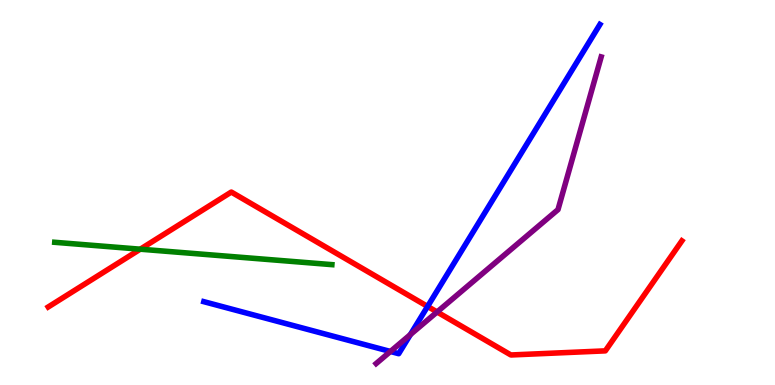[{'lines': ['blue', 'red'], 'intersections': [{'x': 5.52, 'y': 2.04}]}, {'lines': ['green', 'red'], 'intersections': [{'x': 1.81, 'y': 3.53}]}, {'lines': ['purple', 'red'], 'intersections': [{'x': 5.64, 'y': 1.9}]}, {'lines': ['blue', 'green'], 'intersections': []}, {'lines': ['blue', 'purple'], 'intersections': [{'x': 5.04, 'y': 0.871}, {'x': 5.3, 'y': 1.31}]}, {'lines': ['green', 'purple'], 'intersections': []}]